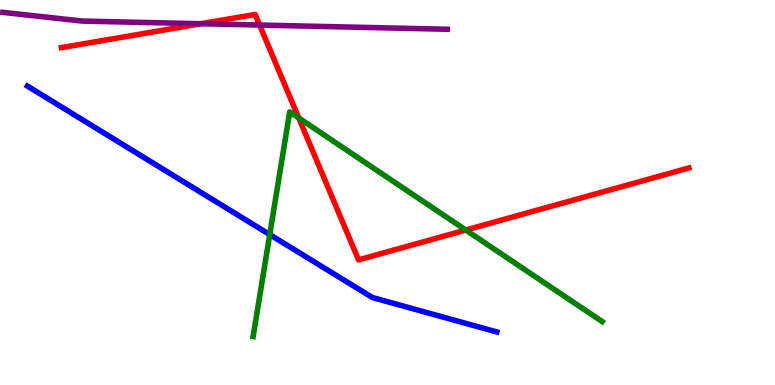[{'lines': ['blue', 'red'], 'intersections': []}, {'lines': ['green', 'red'], 'intersections': [{'x': 3.85, 'y': 6.94}, {'x': 6.01, 'y': 4.02}]}, {'lines': ['purple', 'red'], 'intersections': [{'x': 2.59, 'y': 9.38}, {'x': 3.35, 'y': 9.35}]}, {'lines': ['blue', 'green'], 'intersections': [{'x': 3.48, 'y': 3.91}]}, {'lines': ['blue', 'purple'], 'intersections': []}, {'lines': ['green', 'purple'], 'intersections': []}]